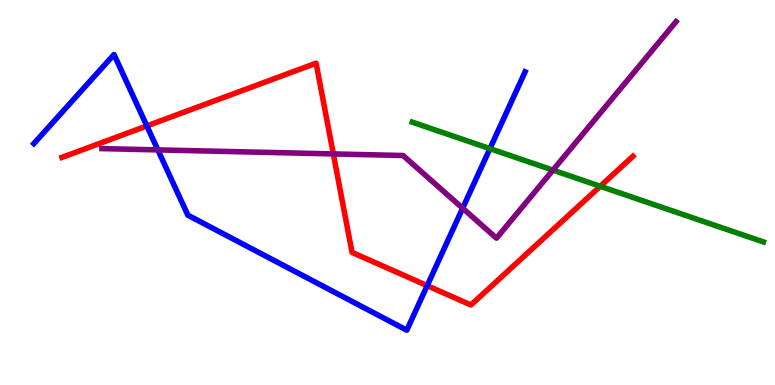[{'lines': ['blue', 'red'], 'intersections': [{'x': 1.89, 'y': 6.73}, {'x': 5.51, 'y': 2.58}]}, {'lines': ['green', 'red'], 'intersections': [{'x': 7.75, 'y': 5.16}]}, {'lines': ['purple', 'red'], 'intersections': [{'x': 4.3, 'y': 6.0}]}, {'lines': ['blue', 'green'], 'intersections': [{'x': 6.32, 'y': 6.14}]}, {'lines': ['blue', 'purple'], 'intersections': [{'x': 2.04, 'y': 6.11}, {'x': 5.97, 'y': 4.59}]}, {'lines': ['green', 'purple'], 'intersections': [{'x': 7.13, 'y': 5.58}]}]